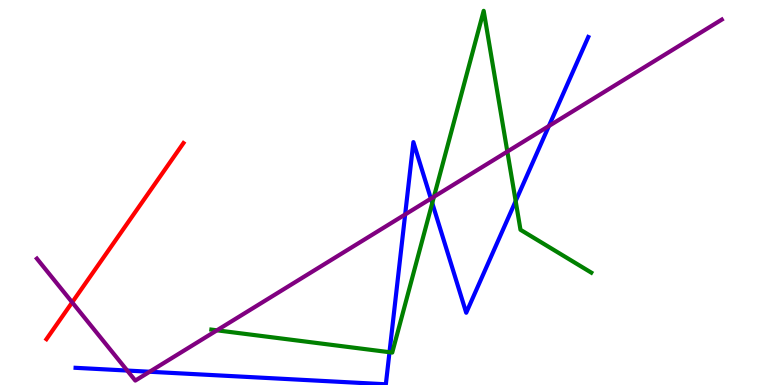[{'lines': ['blue', 'red'], 'intersections': []}, {'lines': ['green', 'red'], 'intersections': []}, {'lines': ['purple', 'red'], 'intersections': [{'x': 0.931, 'y': 2.15}]}, {'lines': ['blue', 'green'], 'intersections': [{'x': 5.03, 'y': 0.852}, {'x': 5.58, 'y': 4.73}, {'x': 6.65, 'y': 4.78}]}, {'lines': ['blue', 'purple'], 'intersections': [{'x': 1.64, 'y': 0.375}, {'x': 1.93, 'y': 0.344}, {'x': 5.23, 'y': 4.43}, {'x': 5.56, 'y': 4.84}, {'x': 7.08, 'y': 6.73}]}, {'lines': ['green', 'purple'], 'intersections': [{'x': 2.8, 'y': 1.42}, {'x': 5.6, 'y': 4.89}, {'x': 6.55, 'y': 6.06}]}]